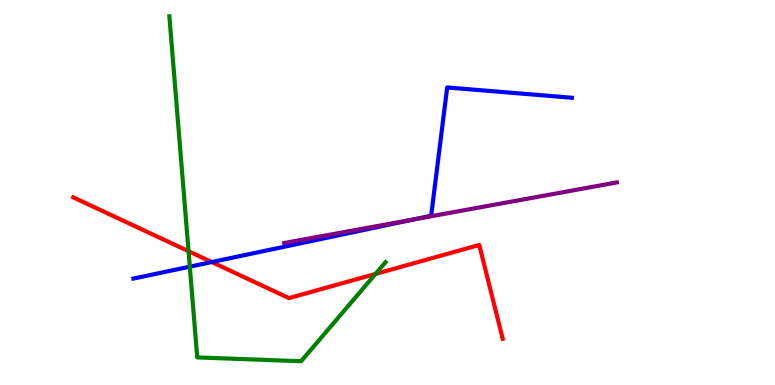[{'lines': ['blue', 'red'], 'intersections': [{'x': 2.73, 'y': 3.19}]}, {'lines': ['green', 'red'], 'intersections': [{'x': 2.43, 'y': 3.48}, {'x': 4.85, 'y': 2.88}]}, {'lines': ['purple', 'red'], 'intersections': []}, {'lines': ['blue', 'green'], 'intersections': [{'x': 2.45, 'y': 3.07}]}, {'lines': ['blue', 'purple'], 'intersections': [{'x': 5.35, 'y': 4.3}]}, {'lines': ['green', 'purple'], 'intersections': []}]